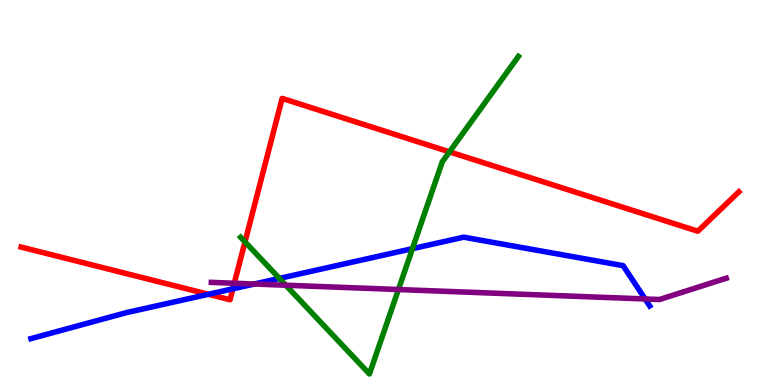[{'lines': ['blue', 'red'], 'intersections': [{'x': 2.69, 'y': 2.36}, {'x': 3.0, 'y': 2.5}]}, {'lines': ['green', 'red'], 'intersections': [{'x': 3.16, 'y': 3.72}, {'x': 5.8, 'y': 6.06}]}, {'lines': ['purple', 'red'], 'intersections': [{'x': 3.02, 'y': 2.64}]}, {'lines': ['blue', 'green'], 'intersections': [{'x': 3.61, 'y': 2.77}, {'x': 5.32, 'y': 3.54}]}, {'lines': ['blue', 'purple'], 'intersections': [{'x': 3.28, 'y': 2.62}, {'x': 8.32, 'y': 2.23}]}, {'lines': ['green', 'purple'], 'intersections': [{'x': 3.69, 'y': 2.59}, {'x': 5.14, 'y': 2.48}]}]